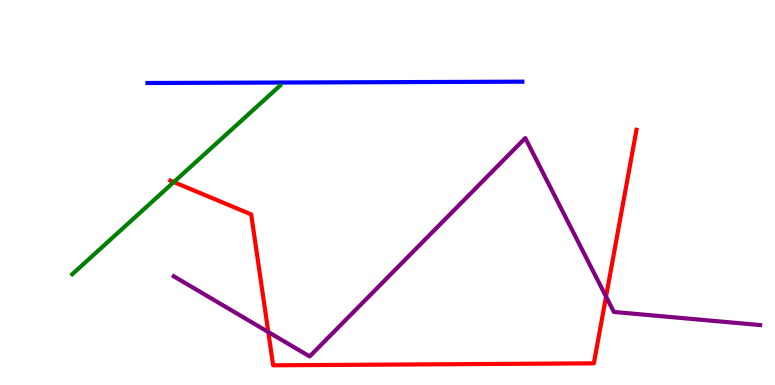[{'lines': ['blue', 'red'], 'intersections': []}, {'lines': ['green', 'red'], 'intersections': [{'x': 2.24, 'y': 5.27}]}, {'lines': ['purple', 'red'], 'intersections': [{'x': 3.46, 'y': 1.38}, {'x': 7.82, 'y': 2.3}]}, {'lines': ['blue', 'green'], 'intersections': []}, {'lines': ['blue', 'purple'], 'intersections': []}, {'lines': ['green', 'purple'], 'intersections': []}]